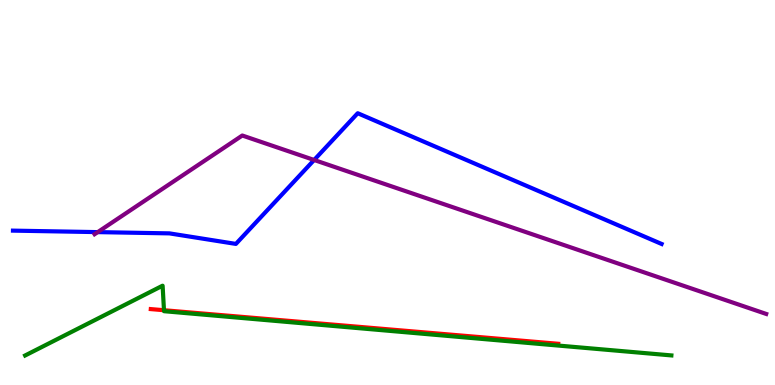[{'lines': ['blue', 'red'], 'intersections': []}, {'lines': ['green', 'red'], 'intersections': [{'x': 2.12, 'y': 1.94}]}, {'lines': ['purple', 'red'], 'intersections': []}, {'lines': ['blue', 'green'], 'intersections': []}, {'lines': ['blue', 'purple'], 'intersections': [{'x': 1.26, 'y': 3.97}, {'x': 4.05, 'y': 5.84}]}, {'lines': ['green', 'purple'], 'intersections': []}]